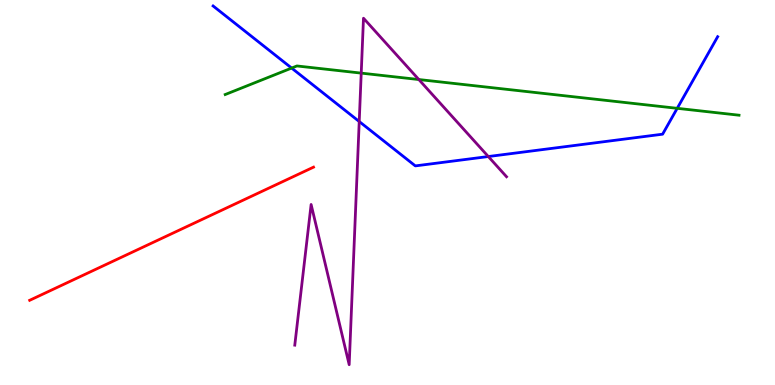[{'lines': ['blue', 'red'], 'intersections': []}, {'lines': ['green', 'red'], 'intersections': []}, {'lines': ['purple', 'red'], 'intersections': []}, {'lines': ['blue', 'green'], 'intersections': [{'x': 3.76, 'y': 8.23}, {'x': 8.74, 'y': 7.19}]}, {'lines': ['blue', 'purple'], 'intersections': [{'x': 4.64, 'y': 6.84}, {'x': 6.3, 'y': 5.93}]}, {'lines': ['green', 'purple'], 'intersections': [{'x': 4.66, 'y': 8.1}, {'x': 5.4, 'y': 7.93}]}]